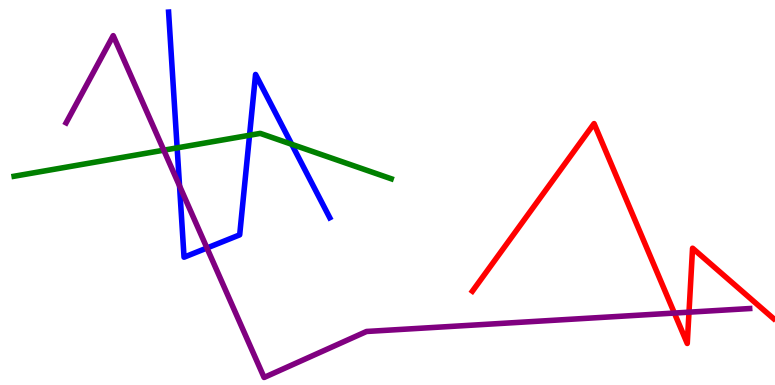[{'lines': ['blue', 'red'], 'intersections': []}, {'lines': ['green', 'red'], 'intersections': []}, {'lines': ['purple', 'red'], 'intersections': [{'x': 8.7, 'y': 1.87}, {'x': 8.89, 'y': 1.89}]}, {'lines': ['blue', 'green'], 'intersections': [{'x': 2.29, 'y': 6.16}, {'x': 3.22, 'y': 6.49}, {'x': 3.76, 'y': 6.25}]}, {'lines': ['blue', 'purple'], 'intersections': [{'x': 2.32, 'y': 5.17}, {'x': 2.67, 'y': 3.56}]}, {'lines': ['green', 'purple'], 'intersections': [{'x': 2.11, 'y': 6.1}]}]